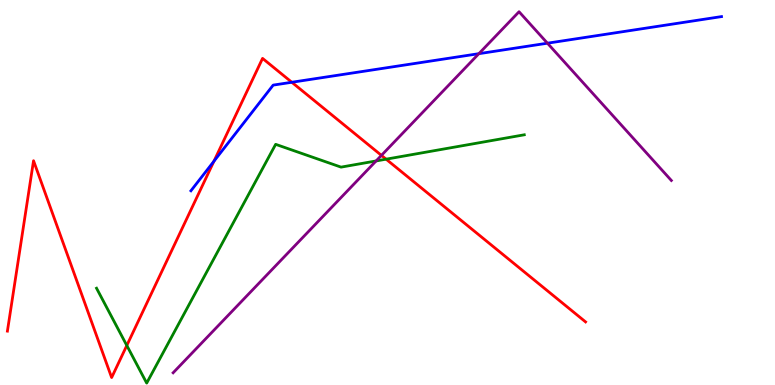[{'lines': ['blue', 'red'], 'intersections': [{'x': 2.76, 'y': 5.81}, {'x': 3.77, 'y': 7.86}]}, {'lines': ['green', 'red'], 'intersections': [{'x': 1.64, 'y': 1.03}, {'x': 4.98, 'y': 5.87}]}, {'lines': ['purple', 'red'], 'intersections': [{'x': 4.92, 'y': 5.96}]}, {'lines': ['blue', 'green'], 'intersections': []}, {'lines': ['blue', 'purple'], 'intersections': [{'x': 6.18, 'y': 8.61}, {'x': 7.06, 'y': 8.88}]}, {'lines': ['green', 'purple'], 'intersections': [{'x': 4.85, 'y': 5.82}]}]